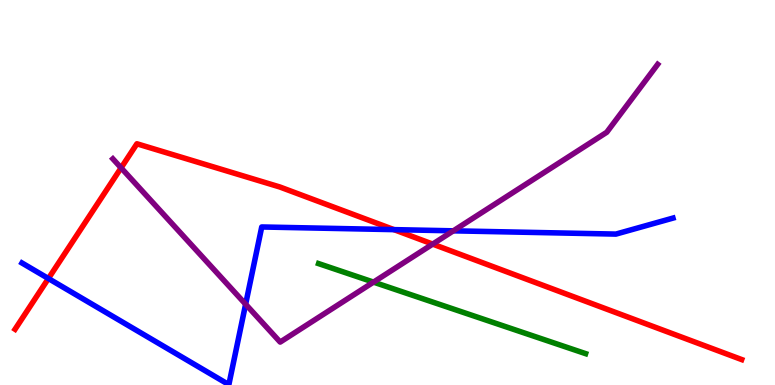[{'lines': ['blue', 'red'], 'intersections': [{'x': 0.624, 'y': 2.77}, {'x': 5.08, 'y': 4.04}]}, {'lines': ['green', 'red'], 'intersections': []}, {'lines': ['purple', 'red'], 'intersections': [{'x': 1.56, 'y': 5.64}, {'x': 5.58, 'y': 3.66}]}, {'lines': ['blue', 'green'], 'intersections': []}, {'lines': ['blue', 'purple'], 'intersections': [{'x': 3.17, 'y': 2.1}, {'x': 5.85, 'y': 4.0}]}, {'lines': ['green', 'purple'], 'intersections': [{'x': 4.82, 'y': 2.67}]}]